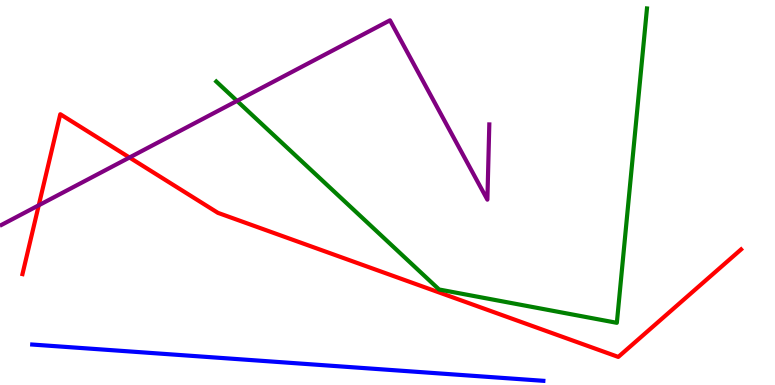[{'lines': ['blue', 'red'], 'intersections': []}, {'lines': ['green', 'red'], 'intersections': []}, {'lines': ['purple', 'red'], 'intersections': [{'x': 0.5, 'y': 4.67}, {'x': 1.67, 'y': 5.91}]}, {'lines': ['blue', 'green'], 'intersections': []}, {'lines': ['blue', 'purple'], 'intersections': []}, {'lines': ['green', 'purple'], 'intersections': [{'x': 3.06, 'y': 7.38}]}]